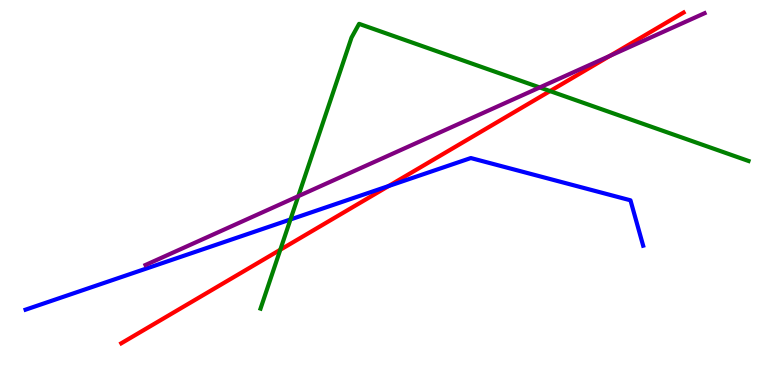[{'lines': ['blue', 'red'], 'intersections': [{'x': 5.01, 'y': 5.17}]}, {'lines': ['green', 'red'], 'intersections': [{'x': 3.62, 'y': 3.51}, {'x': 7.1, 'y': 7.63}]}, {'lines': ['purple', 'red'], 'intersections': [{'x': 7.87, 'y': 8.55}]}, {'lines': ['blue', 'green'], 'intersections': [{'x': 3.75, 'y': 4.3}]}, {'lines': ['blue', 'purple'], 'intersections': []}, {'lines': ['green', 'purple'], 'intersections': [{'x': 3.85, 'y': 4.9}, {'x': 6.96, 'y': 7.73}]}]